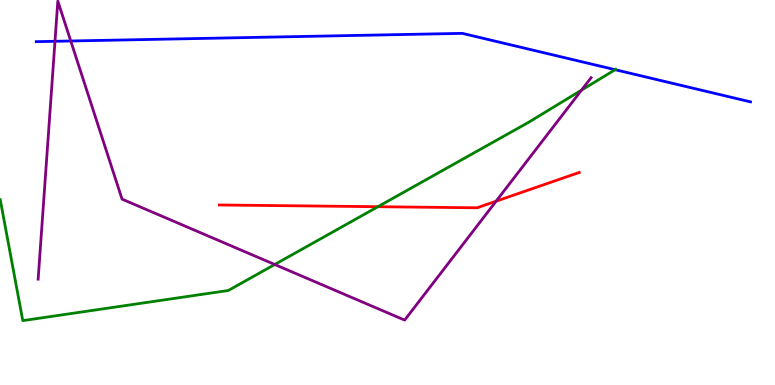[{'lines': ['blue', 'red'], 'intersections': []}, {'lines': ['green', 'red'], 'intersections': [{'x': 4.88, 'y': 4.63}]}, {'lines': ['purple', 'red'], 'intersections': [{'x': 6.4, 'y': 4.77}]}, {'lines': ['blue', 'green'], 'intersections': [{'x': 7.94, 'y': 8.19}]}, {'lines': ['blue', 'purple'], 'intersections': [{'x': 0.709, 'y': 8.93}, {'x': 0.913, 'y': 8.94}]}, {'lines': ['green', 'purple'], 'intersections': [{'x': 3.55, 'y': 3.13}, {'x': 7.5, 'y': 7.66}]}]